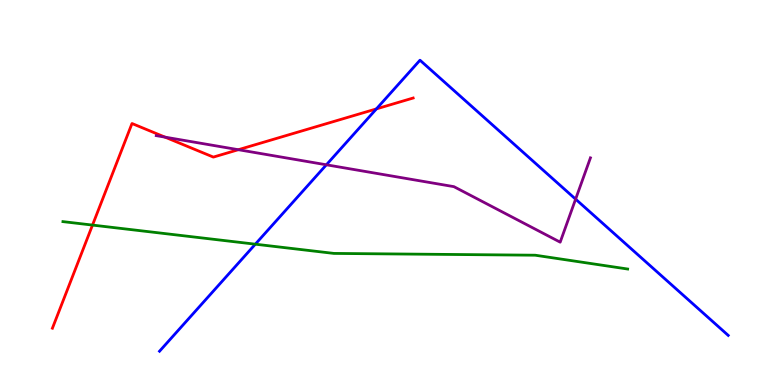[{'lines': ['blue', 'red'], 'intersections': [{'x': 4.86, 'y': 7.17}]}, {'lines': ['green', 'red'], 'intersections': [{'x': 1.19, 'y': 4.15}]}, {'lines': ['purple', 'red'], 'intersections': [{'x': 2.13, 'y': 6.44}, {'x': 3.08, 'y': 6.11}]}, {'lines': ['blue', 'green'], 'intersections': [{'x': 3.29, 'y': 3.66}]}, {'lines': ['blue', 'purple'], 'intersections': [{'x': 4.21, 'y': 5.72}, {'x': 7.43, 'y': 4.83}]}, {'lines': ['green', 'purple'], 'intersections': []}]